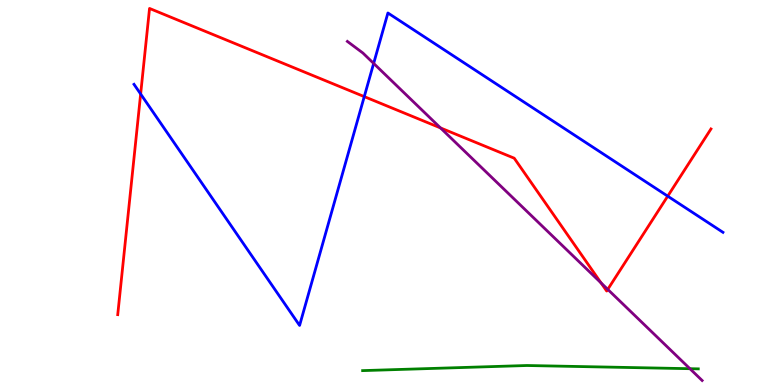[{'lines': ['blue', 'red'], 'intersections': [{'x': 1.81, 'y': 7.56}, {'x': 4.7, 'y': 7.49}, {'x': 8.62, 'y': 4.9}]}, {'lines': ['green', 'red'], 'intersections': []}, {'lines': ['purple', 'red'], 'intersections': [{'x': 5.68, 'y': 6.68}, {'x': 7.76, 'y': 2.65}, {'x': 7.84, 'y': 2.48}]}, {'lines': ['blue', 'green'], 'intersections': []}, {'lines': ['blue', 'purple'], 'intersections': [{'x': 4.82, 'y': 8.35}]}, {'lines': ['green', 'purple'], 'intersections': [{'x': 8.9, 'y': 0.423}]}]